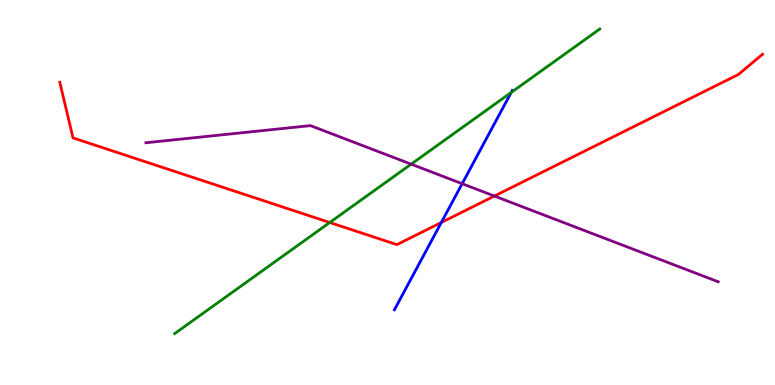[{'lines': ['blue', 'red'], 'intersections': [{'x': 5.69, 'y': 4.22}]}, {'lines': ['green', 'red'], 'intersections': [{'x': 4.25, 'y': 4.22}]}, {'lines': ['purple', 'red'], 'intersections': [{'x': 6.38, 'y': 4.91}]}, {'lines': ['blue', 'green'], 'intersections': [{'x': 6.6, 'y': 7.6}]}, {'lines': ['blue', 'purple'], 'intersections': [{'x': 5.96, 'y': 5.23}]}, {'lines': ['green', 'purple'], 'intersections': [{'x': 5.31, 'y': 5.74}]}]